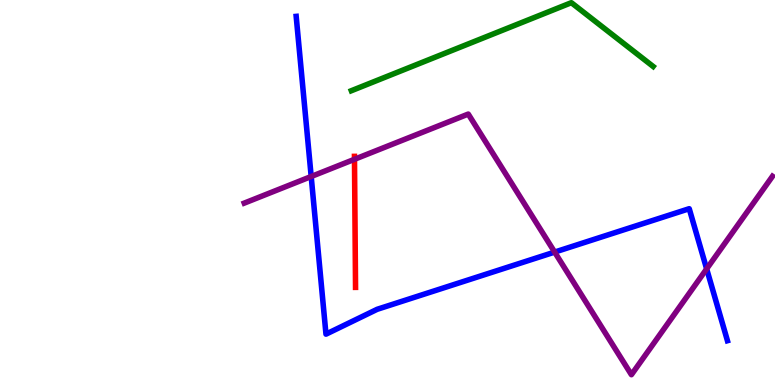[{'lines': ['blue', 'red'], 'intersections': []}, {'lines': ['green', 'red'], 'intersections': []}, {'lines': ['purple', 'red'], 'intersections': [{'x': 4.57, 'y': 5.86}]}, {'lines': ['blue', 'green'], 'intersections': []}, {'lines': ['blue', 'purple'], 'intersections': [{'x': 4.02, 'y': 5.42}, {'x': 7.16, 'y': 3.45}, {'x': 9.12, 'y': 3.02}]}, {'lines': ['green', 'purple'], 'intersections': []}]